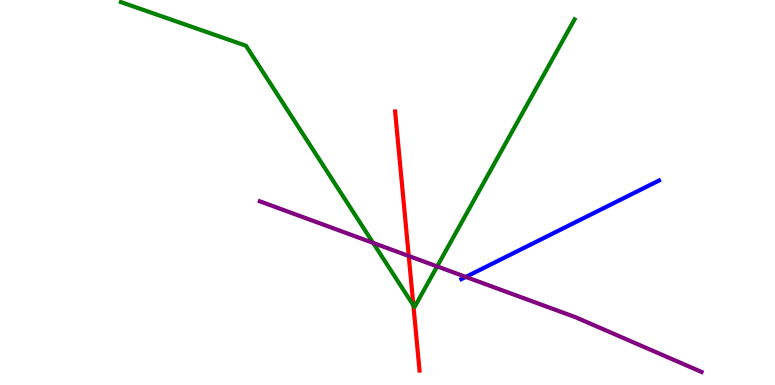[{'lines': ['blue', 'red'], 'intersections': []}, {'lines': ['green', 'red'], 'intersections': [{'x': 5.33, 'y': 2.07}]}, {'lines': ['purple', 'red'], 'intersections': [{'x': 5.27, 'y': 3.35}]}, {'lines': ['blue', 'green'], 'intersections': []}, {'lines': ['blue', 'purple'], 'intersections': [{'x': 6.01, 'y': 2.81}]}, {'lines': ['green', 'purple'], 'intersections': [{'x': 4.81, 'y': 3.69}, {'x': 5.64, 'y': 3.08}]}]